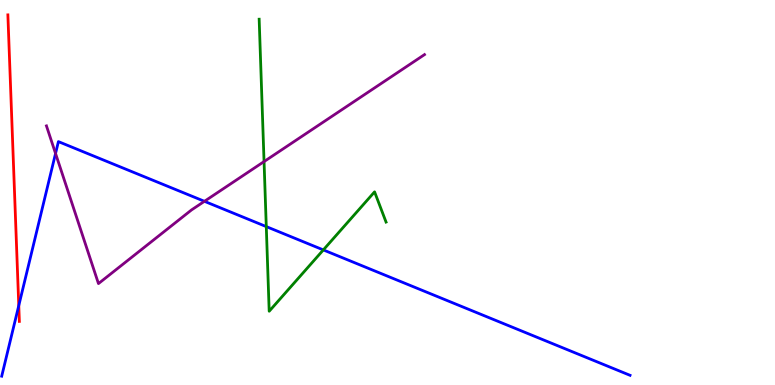[{'lines': ['blue', 'red'], 'intersections': [{'x': 0.242, 'y': 2.06}]}, {'lines': ['green', 'red'], 'intersections': []}, {'lines': ['purple', 'red'], 'intersections': []}, {'lines': ['blue', 'green'], 'intersections': [{'x': 3.44, 'y': 4.11}, {'x': 4.17, 'y': 3.51}]}, {'lines': ['blue', 'purple'], 'intersections': [{'x': 0.717, 'y': 6.01}, {'x': 2.64, 'y': 4.77}]}, {'lines': ['green', 'purple'], 'intersections': [{'x': 3.41, 'y': 5.8}]}]